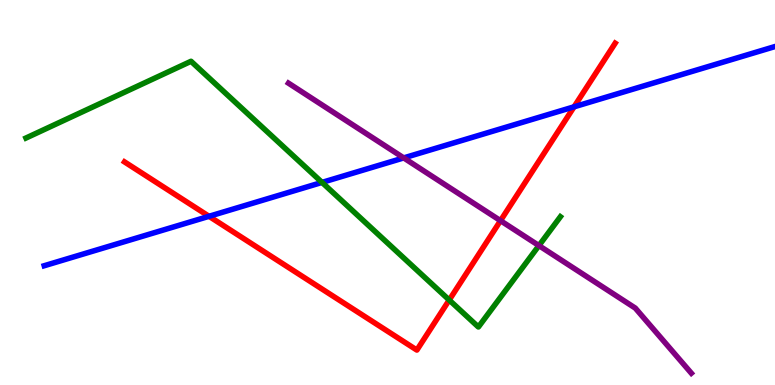[{'lines': ['blue', 'red'], 'intersections': [{'x': 2.7, 'y': 4.38}, {'x': 7.41, 'y': 7.23}]}, {'lines': ['green', 'red'], 'intersections': [{'x': 5.8, 'y': 2.21}]}, {'lines': ['purple', 'red'], 'intersections': [{'x': 6.46, 'y': 4.27}]}, {'lines': ['blue', 'green'], 'intersections': [{'x': 4.16, 'y': 5.26}]}, {'lines': ['blue', 'purple'], 'intersections': [{'x': 5.21, 'y': 5.9}]}, {'lines': ['green', 'purple'], 'intersections': [{'x': 6.95, 'y': 3.62}]}]